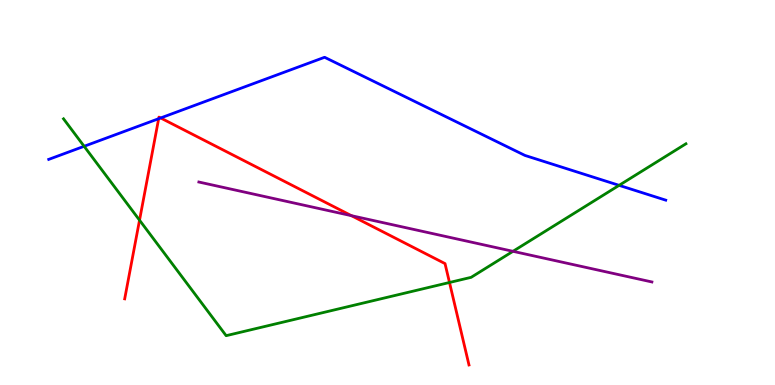[{'lines': ['blue', 'red'], 'intersections': [{'x': 2.05, 'y': 6.92}, {'x': 2.07, 'y': 6.94}]}, {'lines': ['green', 'red'], 'intersections': [{'x': 1.8, 'y': 4.28}, {'x': 5.8, 'y': 2.66}]}, {'lines': ['purple', 'red'], 'intersections': [{'x': 4.53, 'y': 4.4}]}, {'lines': ['blue', 'green'], 'intersections': [{'x': 1.09, 'y': 6.2}, {'x': 7.99, 'y': 5.19}]}, {'lines': ['blue', 'purple'], 'intersections': []}, {'lines': ['green', 'purple'], 'intersections': [{'x': 6.62, 'y': 3.47}]}]